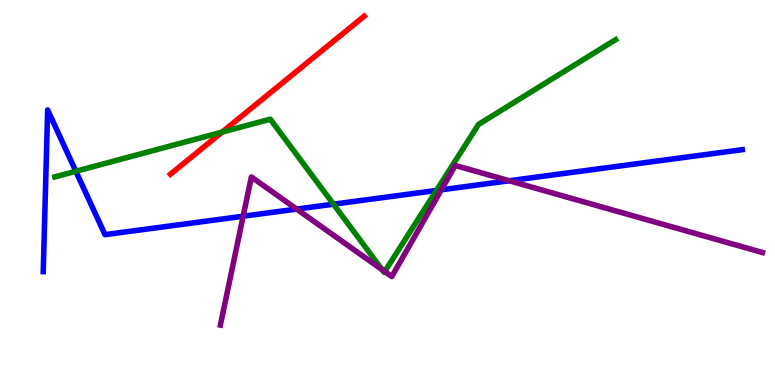[{'lines': ['blue', 'red'], 'intersections': []}, {'lines': ['green', 'red'], 'intersections': [{'x': 2.87, 'y': 6.57}]}, {'lines': ['purple', 'red'], 'intersections': []}, {'lines': ['blue', 'green'], 'intersections': [{'x': 0.979, 'y': 5.55}, {'x': 4.3, 'y': 4.7}, {'x': 5.63, 'y': 5.05}]}, {'lines': ['blue', 'purple'], 'intersections': [{'x': 3.14, 'y': 4.38}, {'x': 3.83, 'y': 4.57}, {'x': 5.7, 'y': 5.07}, {'x': 6.57, 'y': 5.31}]}, {'lines': ['green', 'purple'], 'intersections': [{'x': 4.93, 'y': 2.99}, {'x': 4.96, 'y': 2.95}]}]